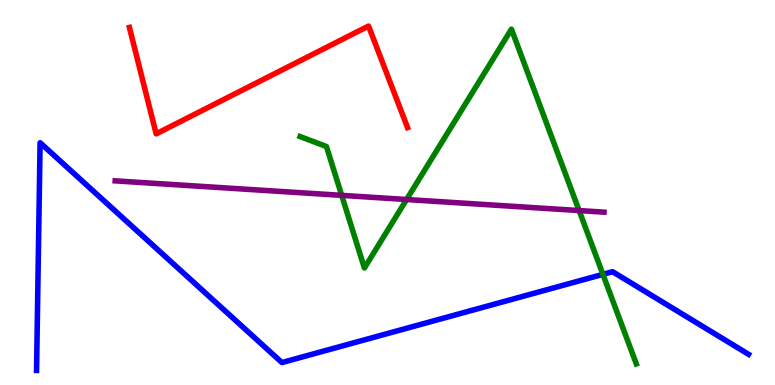[{'lines': ['blue', 'red'], 'intersections': []}, {'lines': ['green', 'red'], 'intersections': []}, {'lines': ['purple', 'red'], 'intersections': []}, {'lines': ['blue', 'green'], 'intersections': [{'x': 7.78, 'y': 2.87}]}, {'lines': ['blue', 'purple'], 'intersections': []}, {'lines': ['green', 'purple'], 'intersections': [{'x': 4.41, 'y': 4.93}, {'x': 5.25, 'y': 4.82}, {'x': 7.47, 'y': 4.53}]}]